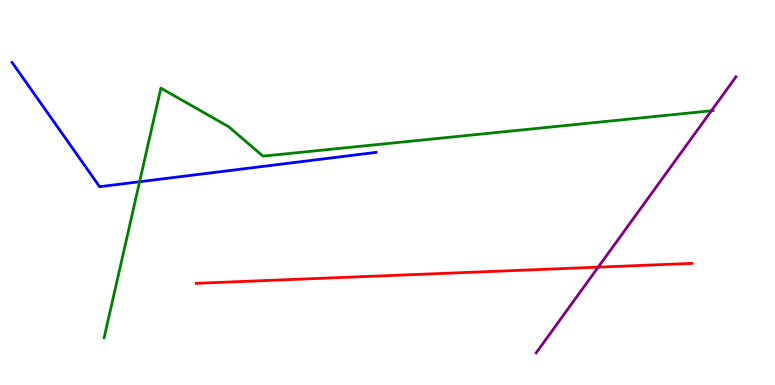[{'lines': ['blue', 'red'], 'intersections': []}, {'lines': ['green', 'red'], 'intersections': []}, {'lines': ['purple', 'red'], 'intersections': [{'x': 7.72, 'y': 3.06}]}, {'lines': ['blue', 'green'], 'intersections': [{'x': 1.8, 'y': 5.28}]}, {'lines': ['blue', 'purple'], 'intersections': []}, {'lines': ['green', 'purple'], 'intersections': [{'x': 9.18, 'y': 7.12}]}]